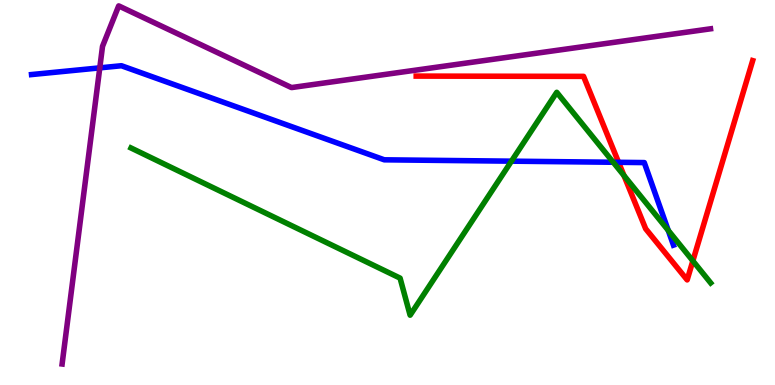[{'lines': ['blue', 'red'], 'intersections': [{'x': 7.98, 'y': 5.78}]}, {'lines': ['green', 'red'], 'intersections': [{'x': 8.05, 'y': 5.44}, {'x': 8.94, 'y': 3.22}]}, {'lines': ['purple', 'red'], 'intersections': []}, {'lines': ['blue', 'green'], 'intersections': [{'x': 6.6, 'y': 5.81}, {'x': 7.91, 'y': 5.79}, {'x': 8.62, 'y': 4.02}]}, {'lines': ['blue', 'purple'], 'intersections': [{'x': 1.29, 'y': 8.24}]}, {'lines': ['green', 'purple'], 'intersections': []}]